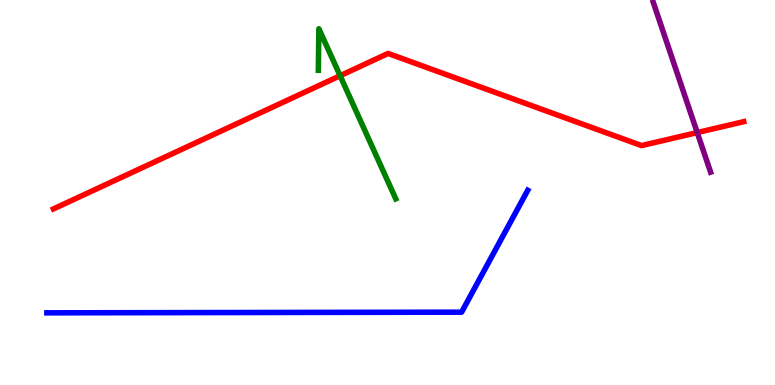[{'lines': ['blue', 'red'], 'intersections': []}, {'lines': ['green', 'red'], 'intersections': [{'x': 4.39, 'y': 8.03}]}, {'lines': ['purple', 'red'], 'intersections': [{'x': 9.0, 'y': 6.56}]}, {'lines': ['blue', 'green'], 'intersections': []}, {'lines': ['blue', 'purple'], 'intersections': []}, {'lines': ['green', 'purple'], 'intersections': []}]